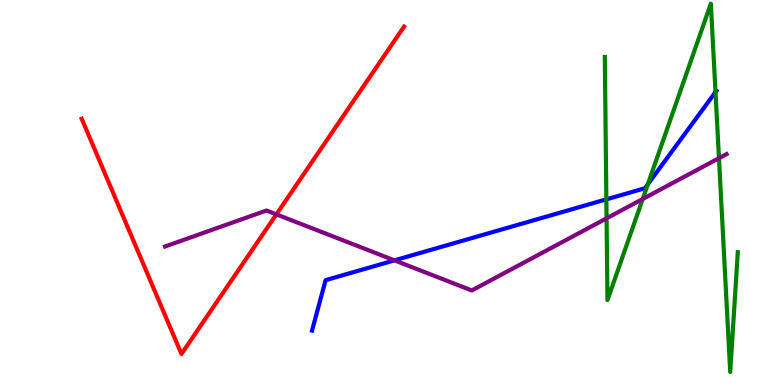[{'lines': ['blue', 'red'], 'intersections': []}, {'lines': ['green', 'red'], 'intersections': []}, {'lines': ['purple', 'red'], 'intersections': [{'x': 3.57, 'y': 4.43}]}, {'lines': ['blue', 'green'], 'intersections': [{'x': 7.82, 'y': 4.82}, {'x': 8.36, 'y': 5.21}, {'x': 9.23, 'y': 7.61}]}, {'lines': ['blue', 'purple'], 'intersections': [{'x': 5.09, 'y': 3.24}]}, {'lines': ['green', 'purple'], 'intersections': [{'x': 7.83, 'y': 4.33}, {'x': 8.29, 'y': 4.83}, {'x': 9.28, 'y': 5.89}]}]